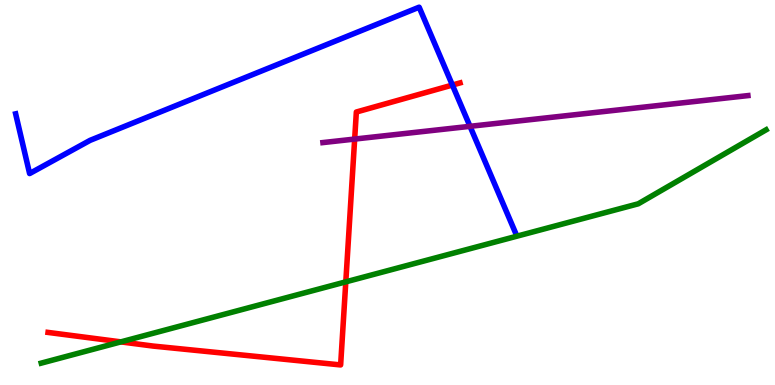[{'lines': ['blue', 'red'], 'intersections': [{'x': 5.84, 'y': 7.79}]}, {'lines': ['green', 'red'], 'intersections': [{'x': 1.56, 'y': 1.12}, {'x': 4.46, 'y': 2.68}]}, {'lines': ['purple', 'red'], 'intersections': [{'x': 4.58, 'y': 6.39}]}, {'lines': ['blue', 'green'], 'intersections': []}, {'lines': ['blue', 'purple'], 'intersections': [{'x': 6.06, 'y': 6.72}]}, {'lines': ['green', 'purple'], 'intersections': []}]